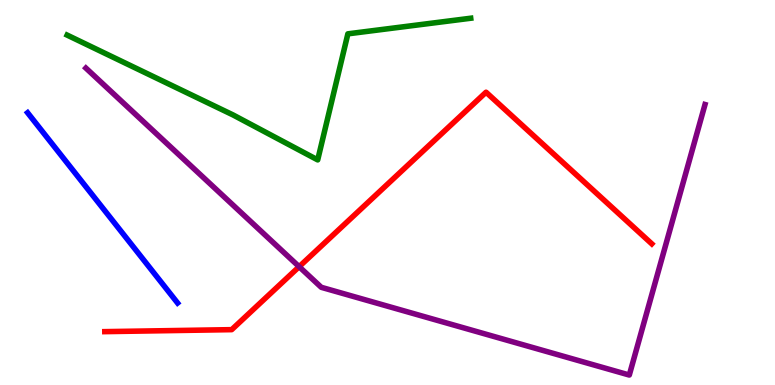[{'lines': ['blue', 'red'], 'intersections': []}, {'lines': ['green', 'red'], 'intersections': []}, {'lines': ['purple', 'red'], 'intersections': [{'x': 3.86, 'y': 3.07}]}, {'lines': ['blue', 'green'], 'intersections': []}, {'lines': ['blue', 'purple'], 'intersections': []}, {'lines': ['green', 'purple'], 'intersections': []}]